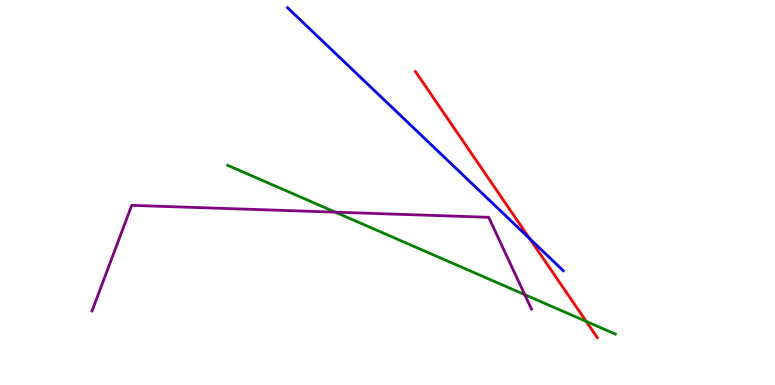[{'lines': ['blue', 'red'], 'intersections': [{'x': 6.83, 'y': 3.8}]}, {'lines': ['green', 'red'], 'intersections': [{'x': 7.56, 'y': 1.65}]}, {'lines': ['purple', 'red'], 'intersections': []}, {'lines': ['blue', 'green'], 'intersections': []}, {'lines': ['blue', 'purple'], 'intersections': []}, {'lines': ['green', 'purple'], 'intersections': [{'x': 4.33, 'y': 4.49}, {'x': 6.77, 'y': 2.35}]}]